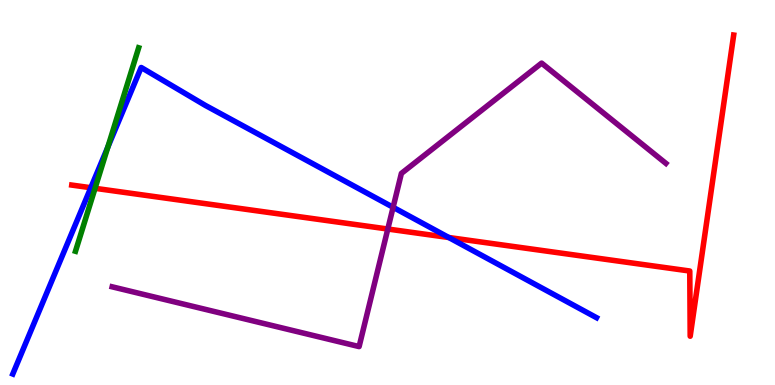[{'lines': ['blue', 'red'], 'intersections': [{'x': 1.17, 'y': 5.12}, {'x': 5.79, 'y': 3.83}]}, {'lines': ['green', 'red'], 'intersections': [{'x': 1.23, 'y': 5.11}]}, {'lines': ['purple', 'red'], 'intersections': [{'x': 5.0, 'y': 4.05}]}, {'lines': ['blue', 'green'], 'intersections': [{'x': 1.39, 'y': 6.18}]}, {'lines': ['blue', 'purple'], 'intersections': [{'x': 5.07, 'y': 4.62}]}, {'lines': ['green', 'purple'], 'intersections': []}]